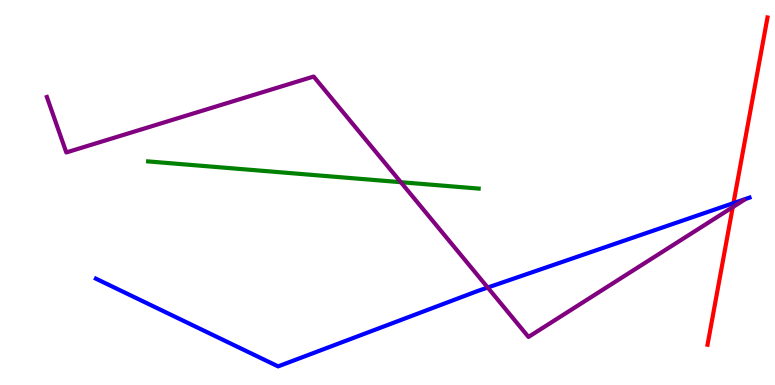[{'lines': ['blue', 'red'], 'intersections': [{'x': 9.46, 'y': 4.72}]}, {'lines': ['green', 'red'], 'intersections': []}, {'lines': ['purple', 'red'], 'intersections': [{'x': 9.45, 'y': 4.62}]}, {'lines': ['blue', 'green'], 'intersections': []}, {'lines': ['blue', 'purple'], 'intersections': [{'x': 6.29, 'y': 2.53}]}, {'lines': ['green', 'purple'], 'intersections': [{'x': 5.17, 'y': 5.27}]}]